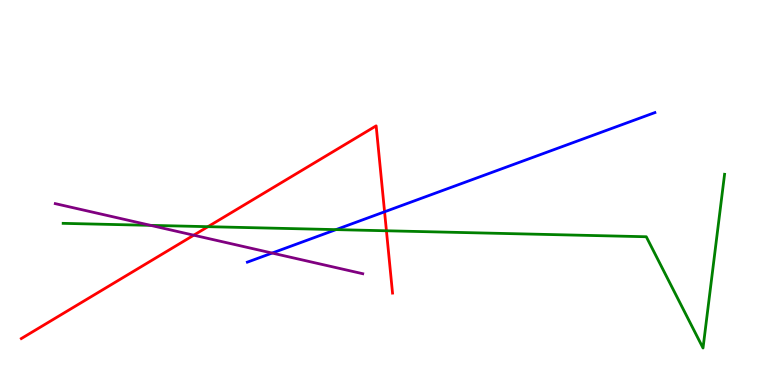[{'lines': ['blue', 'red'], 'intersections': [{'x': 4.96, 'y': 4.5}]}, {'lines': ['green', 'red'], 'intersections': [{'x': 2.68, 'y': 4.11}, {'x': 4.99, 'y': 4.01}]}, {'lines': ['purple', 'red'], 'intersections': [{'x': 2.5, 'y': 3.89}]}, {'lines': ['blue', 'green'], 'intersections': [{'x': 4.34, 'y': 4.04}]}, {'lines': ['blue', 'purple'], 'intersections': [{'x': 3.51, 'y': 3.43}]}, {'lines': ['green', 'purple'], 'intersections': [{'x': 1.94, 'y': 4.15}]}]